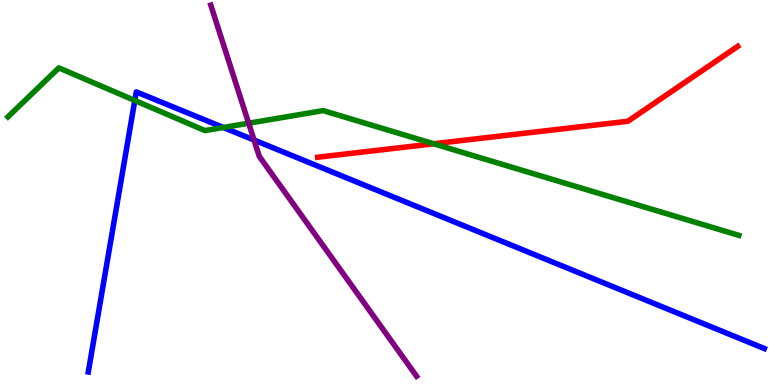[{'lines': ['blue', 'red'], 'intersections': []}, {'lines': ['green', 'red'], 'intersections': [{'x': 5.6, 'y': 6.27}]}, {'lines': ['purple', 'red'], 'intersections': []}, {'lines': ['blue', 'green'], 'intersections': [{'x': 1.74, 'y': 7.39}, {'x': 2.88, 'y': 6.69}]}, {'lines': ['blue', 'purple'], 'intersections': [{'x': 3.28, 'y': 6.36}]}, {'lines': ['green', 'purple'], 'intersections': [{'x': 3.21, 'y': 6.8}]}]